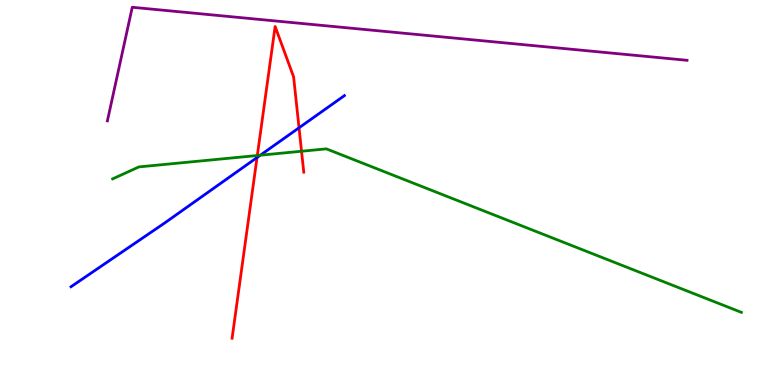[{'lines': ['blue', 'red'], 'intersections': [{'x': 3.32, 'y': 5.91}, {'x': 3.86, 'y': 6.68}]}, {'lines': ['green', 'red'], 'intersections': [{'x': 3.32, 'y': 5.96}, {'x': 3.89, 'y': 6.07}]}, {'lines': ['purple', 'red'], 'intersections': []}, {'lines': ['blue', 'green'], 'intersections': [{'x': 3.36, 'y': 5.97}]}, {'lines': ['blue', 'purple'], 'intersections': []}, {'lines': ['green', 'purple'], 'intersections': []}]